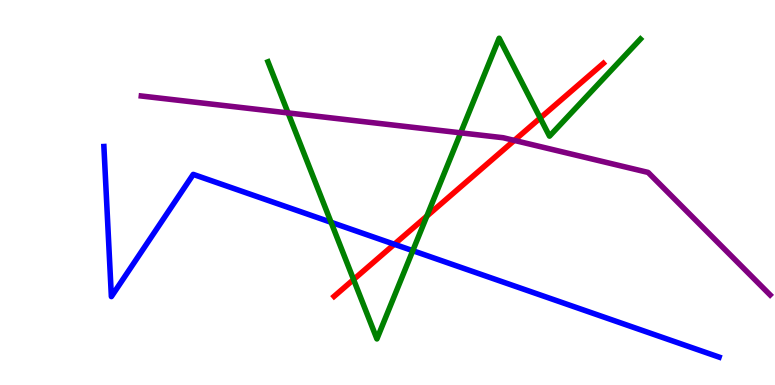[{'lines': ['blue', 'red'], 'intersections': [{'x': 5.09, 'y': 3.66}]}, {'lines': ['green', 'red'], 'intersections': [{'x': 4.56, 'y': 2.74}, {'x': 5.51, 'y': 4.39}, {'x': 6.97, 'y': 6.93}]}, {'lines': ['purple', 'red'], 'intersections': [{'x': 6.64, 'y': 6.35}]}, {'lines': ['blue', 'green'], 'intersections': [{'x': 4.27, 'y': 4.23}, {'x': 5.33, 'y': 3.49}]}, {'lines': ['blue', 'purple'], 'intersections': []}, {'lines': ['green', 'purple'], 'intersections': [{'x': 3.72, 'y': 7.07}, {'x': 5.94, 'y': 6.55}]}]